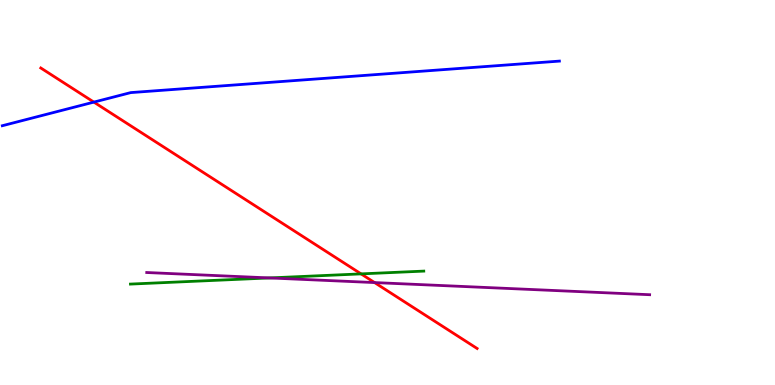[{'lines': ['blue', 'red'], 'intersections': [{'x': 1.21, 'y': 7.35}]}, {'lines': ['green', 'red'], 'intersections': [{'x': 4.66, 'y': 2.89}]}, {'lines': ['purple', 'red'], 'intersections': [{'x': 4.83, 'y': 2.66}]}, {'lines': ['blue', 'green'], 'intersections': []}, {'lines': ['blue', 'purple'], 'intersections': []}, {'lines': ['green', 'purple'], 'intersections': [{'x': 3.48, 'y': 2.78}]}]